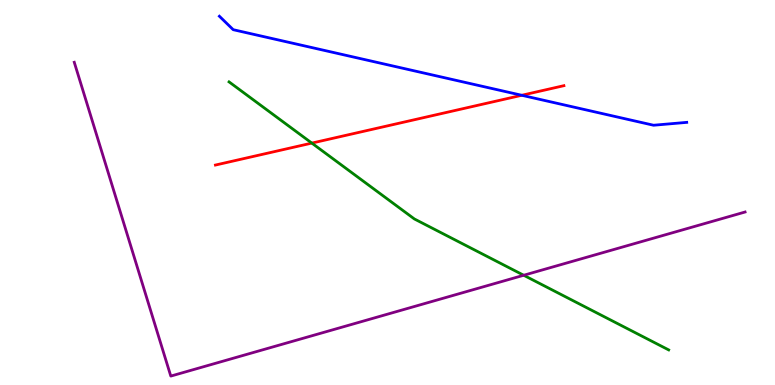[{'lines': ['blue', 'red'], 'intersections': [{'x': 6.73, 'y': 7.53}]}, {'lines': ['green', 'red'], 'intersections': [{'x': 4.02, 'y': 6.28}]}, {'lines': ['purple', 'red'], 'intersections': []}, {'lines': ['blue', 'green'], 'intersections': []}, {'lines': ['blue', 'purple'], 'intersections': []}, {'lines': ['green', 'purple'], 'intersections': [{'x': 6.76, 'y': 2.85}]}]